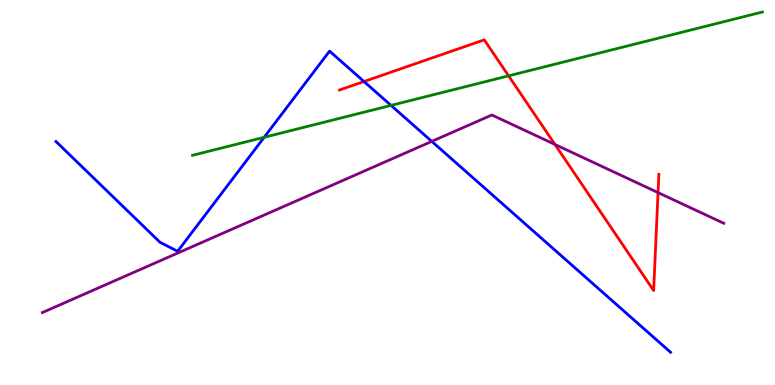[{'lines': ['blue', 'red'], 'intersections': [{'x': 4.7, 'y': 7.88}]}, {'lines': ['green', 'red'], 'intersections': [{'x': 6.56, 'y': 8.03}]}, {'lines': ['purple', 'red'], 'intersections': [{'x': 7.16, 'y': 6.25}, {'x': 8.49, 'y': 5.0}]}, {'lines': ['blue', 'green'], 'intersections': [{'x': 3.41, 'y': 6.43}, {'x': 5.05, 'y': 7.26}]}, {'lines': ['blue', 'purple'], 'intersections': [{'x': 5.57, 'y': 6.33}]}, {'lines': ['green', 'purple'], 'intersections': []}]